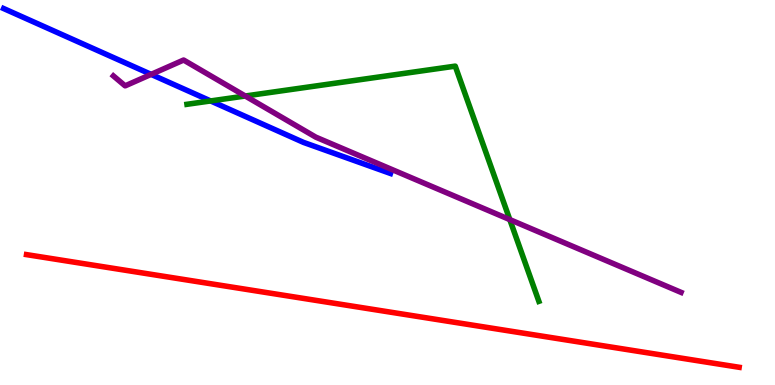[{'lines': ['blue', 'red'], 'intersections': []}, {'lines': ['green', 'red'], 'intersections': []}, {'lines': ['purple', 'red'], 'intersections': []}, {'lines': ['blue', 'green'], 'intersections': [{'x': 2.72, 'y': 7.38}]}, {'lines': ['blue', 'purple'], 'intersections': [{'x': 1.95, 'y': 8.07}]}, {'lines': ['green', 'purple'], 'intersections': [{'x': 3.16, 'y': 7.51}, {'x': 6.58, 'y': 4.3}]}]